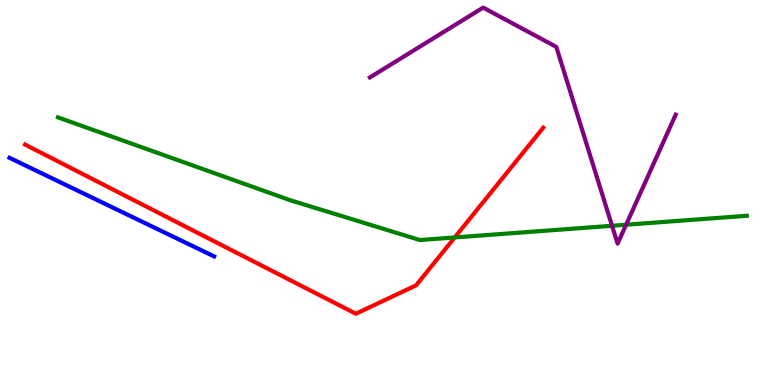[{'lines': ['blue', 'red'], 'intersections': []}, {'lines': ['green', 'red'], 'intersections': [{'x': 5.87, 'y': 3.83}]}, {'lines': ['purple', 'red'], 'intersections': []}, {'lines': ['blue', 'green'], 'intersections': []}, {'lines': ['blue', 'purple'], 'intersections': []}, {'lines': ['green', 'purple'], 'intersections': [{'x': 7.9, 'y': 4.14}, {'x': 8.08, 'y': 4.16}]}]